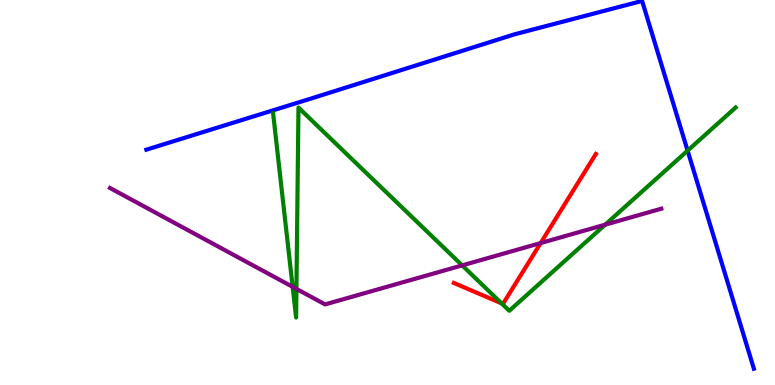[{'lines': ['blue', 'red'], 'intersections': []}, {'lines': ['green', 'red'], 'intersections': [{'x': 6.47, 'y': 2.12}]}, {'lines': ['purple', 'red'], 'intersections': [{'x': 6.98, 'y': 3.69}]}, {'lines': ['blue', 'green'], 'intersections': [{'x': 8.87, 'y': 6.09}]}, {'lines': ['blue', 'purple'], 'intersections': []}, {'lines': ['green', 'purple'], 'intersections': [{'x': 3.78, 'y': 2.55}, {'x': 3.82, 'y': 2.5}, {'x': 5.96, 'y': 3.11}, {'x': 7.81, 'y': 4.16}]}]